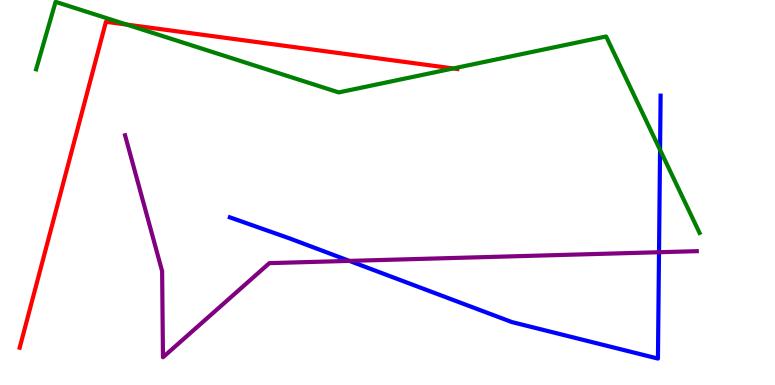[{'lines': ['blue', 'red'], 'intersections': []}, {'lines': ['green', 'red'], 'intersections': [{'x': 1.63, 'y': 9.36}, {'x': 5.85, 'y': 8.22}]}, {'lines': ['purple', 'red'], 'intersections': []}, {'lines': ['blue', 'green'], 'intersections': [{'x': 8.52, 'y': 6.11}]}, {'lines': ['blue', 'purple'], 'intersections': [{'x': 4.51, 'y': 3.22}, {'x': 8.5, 'y': 3.45}]}, {'lines': ['green', 'purple'], 'intersections': []}]